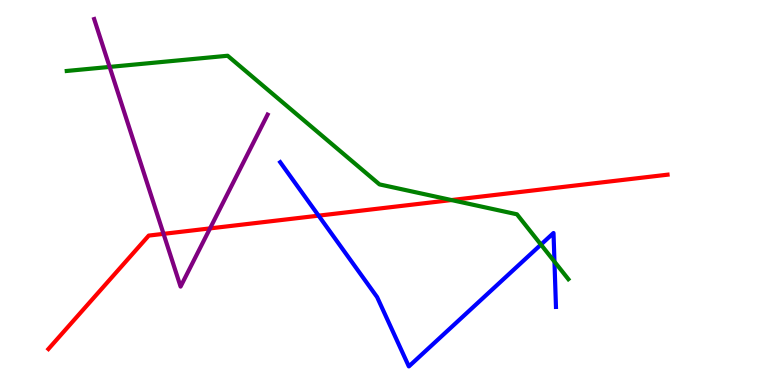[{'lines': ['blue', 'red'], 'intersections': [{'x': 4.11, 'y': 4.4}]}, {'lines': ['green', 'red'], 'intersections': [{'x': 5.83, 'y': 4.8}]}, {'lines': ['purple', 'red'], 'intersections': [{'x': 2.11, 'y': 3.93}, {'x': 2.71, 'y': 4.07}]}, {'lines': ['blue', 'green'], 'intersections': [{'x': 6.98, 'y': 3.65}, {'x': 7.15, 'y': 3.2}]}, {'lines': ['blue', 'purple'], 'intersections': []}, {'lines': ['green', 'purple'], 'intersections': [{'x': 1.41, 'y': 8.26}]}]